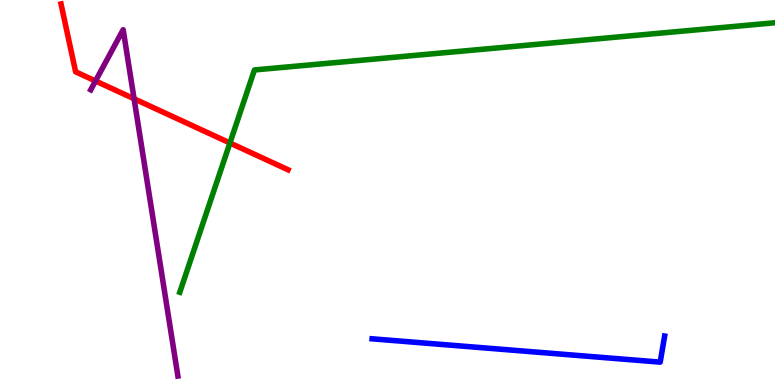[{'lines': ['blue', 'red'], 'intersections': []}, {'lines': ['green', 'red'], 'intersections': [{'x': 2.97, 'y': 6.29}]}, {'lines': ['purple', 'red'], 'intersections': [{'x': 1.23, 'y': 7.9}, {'x': 1.73, 'y': 7.43}]}, {'lines': ['blue', 'green'], 'intersections': []}, {'lines': ['blue', 'purple'], 'intersections': []}, {'lines': ['green', 'purple'], 'intersections': []}]